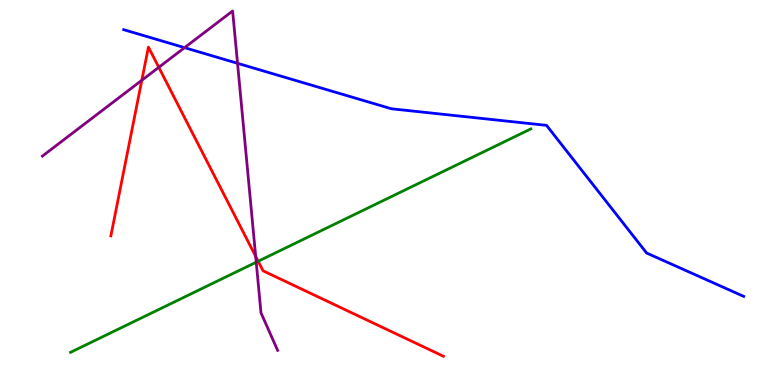[{'lines': ['blue', 'red'], 'intersections': []}, {'lines': ['green', 'red'], 'intersections': [{'x': 3.33, 'y': 3.21}]}, {'lines': ['purple', 'red'], 'intersections': [{'x': 1.83, 'y': 7.92}, {'x': 2.05, 'y': 8.25}, {'x': 3.3, 'y': 3.34}]}, {'lines': ['blue', 'green'], 'intersections': []}, {'lines': ['blue', 'purple'], 'intersections': [{'x': 2.38, 'y': 8.76}, {'x': 3.06, 'y': 8.36}]}, {'lines': ['green', 'purple'], 'intersections': [{'x': 3.31, 'y': 3.19}]}]